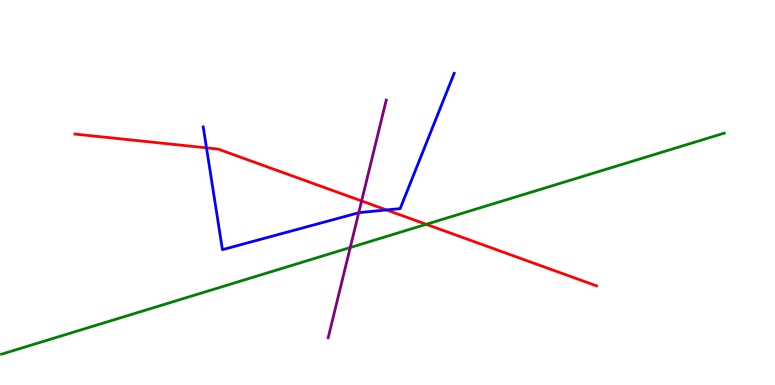[{'lines': ['blue', 'red'], 'intersections': [{'x': 2.66, 'y': 6.16}, {'x': 4.99, 'y': 4.55}]}, {'lines': ['green', 'red'], 'intersections': [{'x': 5.5, 'y': 4.17}]}, {'lines': ['purple', 'red'], 'intersections': [{'x': 4.67, 'y': 4.78}]}, {'lines': ['blue', 'green'], 'intersections': []}, {'lines': ['blue', 'purple'], 'intersections': [{'x': 4.63, 'y': 4.47}]}, {'lines': ['green', 'purple'], 'intersections': [{'x': 4.52, 'y': 3.57}]}]